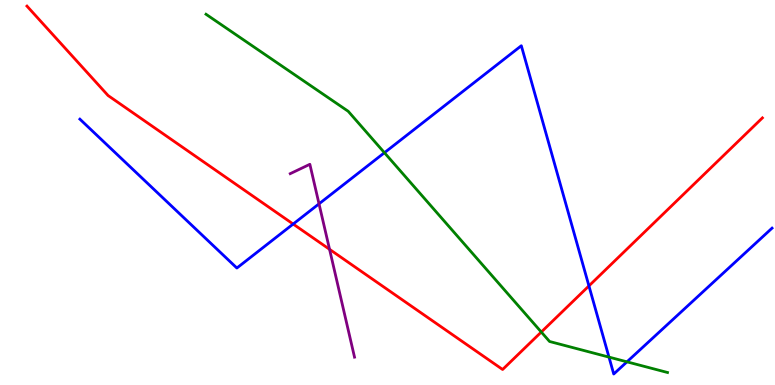[{'lines': ['blue', 'red'], 'intersections': [{'x': 3.78, 'y': 4.18}, {'x': 7.6, 'y': 2.57}]}, {'lines': ['green', 'red'], 'intersections': [{'x': 6.98, 'y': 1.38}]}, {'lines': ['purple', 'red'], 'intersections': [{'x': 4.25, 'y': 3.52}]}, {'lines': ['blue', 'green'], 'intersections': [{'x': 4.96, 'y': 6.03}, {'x': 7.86, 'y': 0.724}, {'x': 8.09, 'y': 0.602}]}, {'lines': ['blue', 'purple'], 'intersections': [{'x': 4.12, 'y': 4.71}]}, {'lines': ['green', 'purple'], 'intersections': []}]